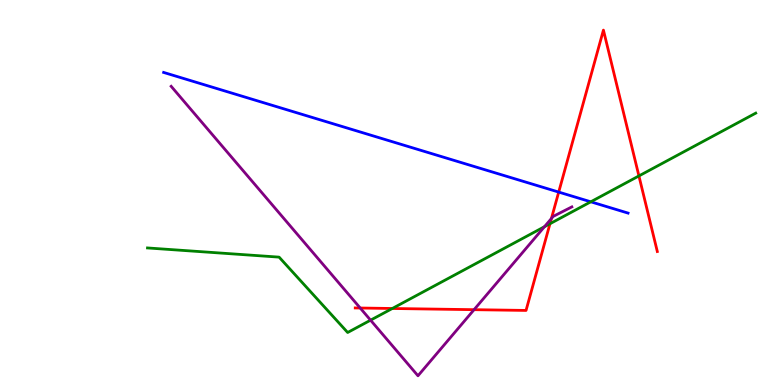[{'lines': ['blue', 'red'], 'intersections': [{'x': 7.21, 'y': 5.01}]}, {'lines': ['green', 'red'], 'intersections': [{'x': 5.06, 'y': 1.99}, {'x': 7.1, 'y': 4.19}, {'x': 8.24, 'y': 5.43}]}, {'lines': ['purple', 'red'], 'intersections': [{'x': 4.65, 'y': 2.0}, {'x': 6.12, 'y': 1.96}, {'x': 7.12, 'y': 4.32}]}, {'lines': ['blue', 'green'], 'intersections': [{'x': 7.62, 'y': 4.76}]}, {'lines': ['blue', 'purple'], 'intersections': []}, {'lines': ['green', 'purple'], 'intersections': [{'x': 4.78, 'y': 1.68}, {'x': 7.03, 'y': 4.11}]}]